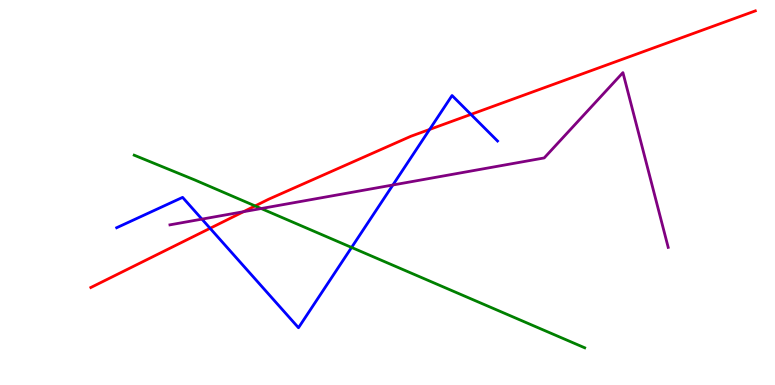[{'lines': ['blue', 'red'], 'intersections': [{'x': 2.71, 'y': 4.07}, {'x': 5.54, 'y': 6.64}, {'x': 6.08, 'y': 7.03}]}, {'lines': ['green', 'red'], 'intersections': [{'x': 3.29, 'y': 4.65}]}, {'lines': ['purple', 'red'], 'intersections': [{'x': 3.14, 'y': 4.5}]}, {'lines': ['blue', 'green'], 'intersections': [{'x': 4.54, 'y': 3.57}]}, {'lines': ['blue', 'purple'], 'intersections': [{'x': 2.61, 'y': 4.31}, {'x': 5.07, 'y': 5.2}]}, {'lines': ['green', 'purple'], 'intersections': [{'x': 3.37, 'y': 4.58}]}]